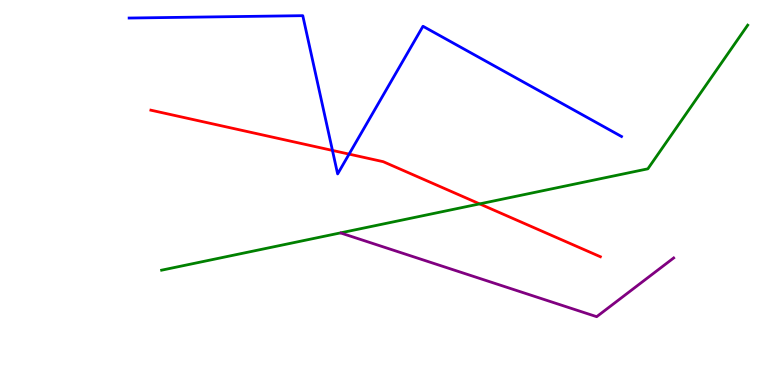[{'lines': ['blue', 'red'], 'intersections': [{'x': 4.29, 'y': 6.09}, {'x': 4.5, 'y': 6.0}]}, {'lines': ['green', 'red'], 'intersections': [{'x': 6.19, 'y': 4.7}]}, {'lines': ['purple', 'red'], 'intersections': []}, {'lines': ['blue', 'green'], 'intersections': []}, {'lines': ['blue', 'purple'], 'intersections': []}, {'lines': ['green', 'purple'], 'intersections': []}]